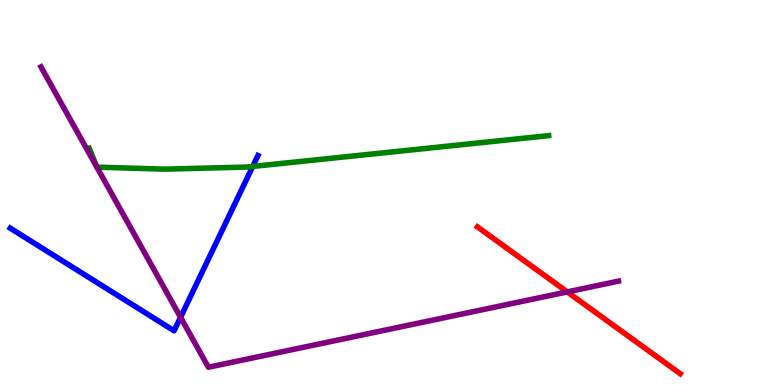[{'lines': ['blue', 'red'], 'intersections': []}, {'lines': ['green', 'red'], 'intersections': []}, {'lines': ['purple', 'red'], 'intersections': [{'x': 7.32, 'y': 2.42}]}, {'lines': ['blue', 'green'], 'intersections': [{'x': 3.26, 'y': 5.68}]}, {'lines': ['blue', 'purple'], 'intersections': [{'x': 2.33, 'y': 1.76}]}, {'lines': ['green', 'purple'], 'intersections': []}]